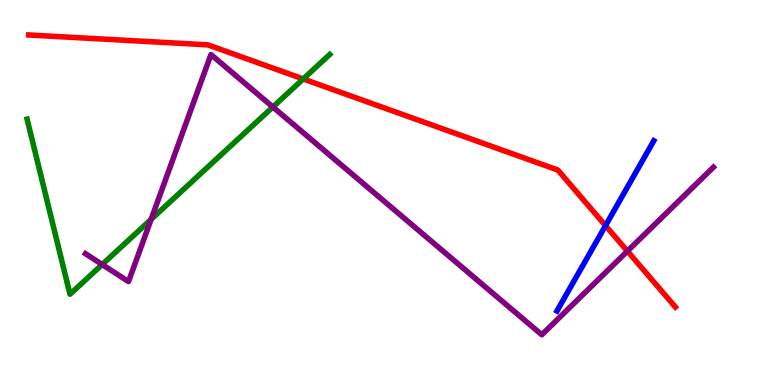[{'lines': ['blue', 'red'], 'intersections': [{'x': 7.81, 'y': 4.14}]}, {'lines': ['green', 'red'], 'intersections': [{'x': 3.91, 'y': 7.95}]}, {'lines': ['purple', 'red'], 'intersections': [{'x': 8.1, 'y': 3.48}]}, {'lines': ['blue', 'green'], 'intersections': []}, {'lines': ['blue', 'purple'], 'intersections': []}, {'lines': ['green', 'purple'], 'intersections': [{'x': 1.32, 'y': 3.13}, {'x': 1.95, 'y': 4.3}, {'x': 3.52, 'y': 7.22}]}]